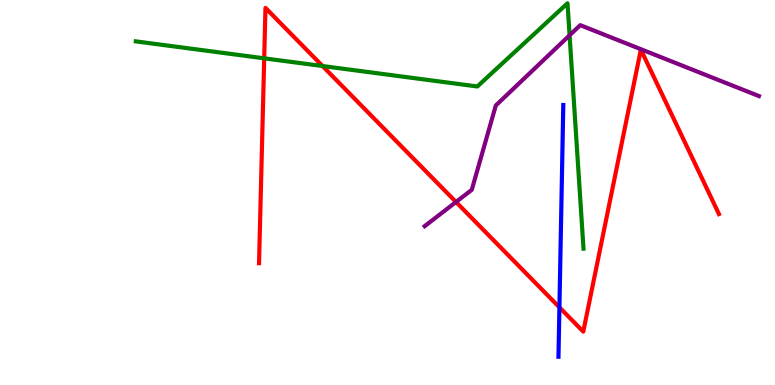[{'lines': ['blue', 'red'], 'intersections': [{'x': 7.22, 'y': 2.02}]}, {'lines': ['green', 'red'], 'intersections': [{'x': 3.41, 'y': 8.49}, {'x': 4.16, 'y': 8.28}]}, {'lines': ['purple', 'red'], 'intersections': [{'x': 5.88, 'y': 4.75}]}, {'lines': ['blue', 'green'], 'intersections': []}, {'lines': ['blue', 'purple'], 'intersections': []}, {'lines': ['green', 'purple'], 'intersections': [{'x': 7.35, 'y': 9.08}]}]